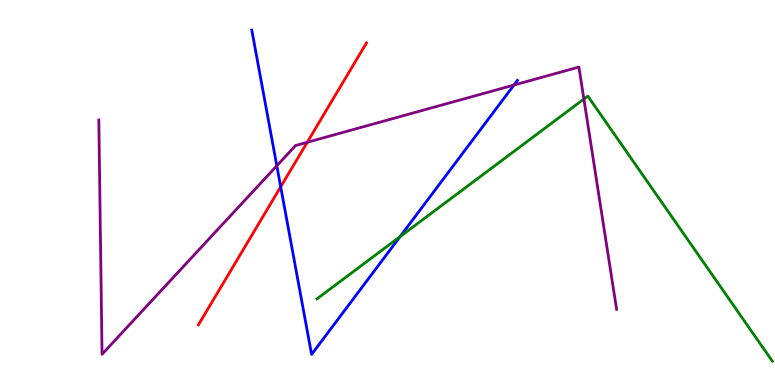[{'lines': ['blue', 'red'], 'intersections': [{'x': 3.62, 'y': 5.15}]}, {'lines': ['green', 'red'], 'intersections': []}, {'lines': ['purple', 'red'], 'intersections': [{'x': 3.96, 'y': 6.3}]}, {'lines': ['blue', 'green'], 'intersections': [{'x': 5.16, 'y': 3.85}]}, {'lines': ['blue', 'purple'], 'intersections': [{'x': 3.57, 'y': 5.69}, {'x': 6.63, 'y': 7.79}]}, {'lines': ['green', 'purple'], 'intersections': [{'x': 7.53, 'y': 7.43}]}]